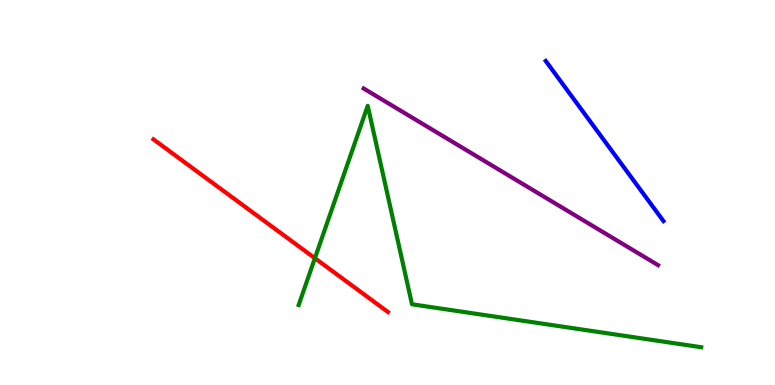[{'lines': ['blue', 'red'], 'intersections': []}, {'lines': ['green', 'red'], 'intersections': [{'x': 4.06, 'y': 3.29}]}, {'lines': ['purple', 'red'], 'intersections': []}, {'lines': ['blue', 'green'], 'intersections': []}, {'lines': ['blue', 'purple'], 'intersections': []}, {'lines': ['green', 'purple'], 'intersections': []}]